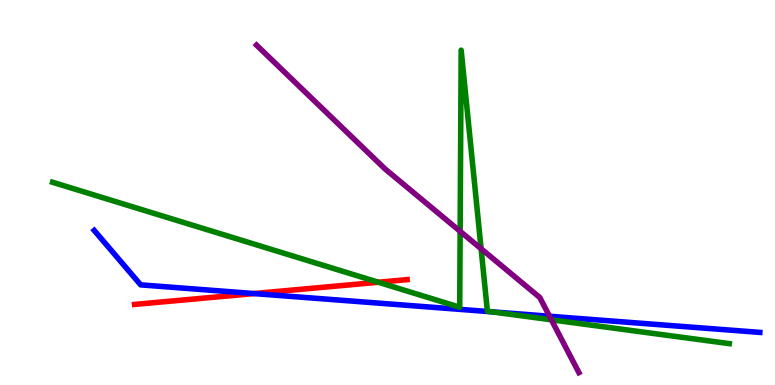[{'lines': ['blue', 'red'], 'intersections': [{'x': 3.28, 'y': 2.38}]}, {'lines': ['green', 'red'], 'intersections': [{'x': 4.88, 'y': 2.67}]}, {'lines': ['purple', 'red'], 'intersections': []}, {'lines': ['blue', 'green'], 'intersections': [{'x': 6.34, 'y': 1.9}]}, {'lines': ['blue', 'purple'], 'intersections': [{'x': 7.09, 'y': 1.79}]}, {'lines': ['green', 'purple'], 'intersections': [{'x': 5.94, 'y': 3.99}, {'x': 6.21, 'y': 3.54}, {'x': 7.11, 'y': 1.69}]}]